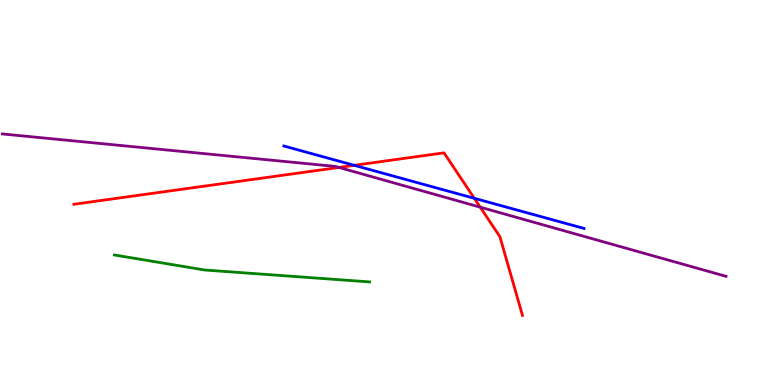[{'lines': ['blue', 'red'], 'intersections': [{'x': 4.57, 'y': 5.71}, {'x': 6.12, 'y': 4.85}]}, {'lines': ['green', 'red'], 'intersections': []}, {'lines': ['purple', 'red'], 'intersections': [{'x': 4.37, 'y': 5.65}, {'x': 6.2, 'y': 4.62}]}, {'lines': ['blue', 'green'], 'intersections': []}, {'lines': ['blue', 'purple'], 'intersections': []}, {'lines': ['green', 'purple'], 'intersections': []}]